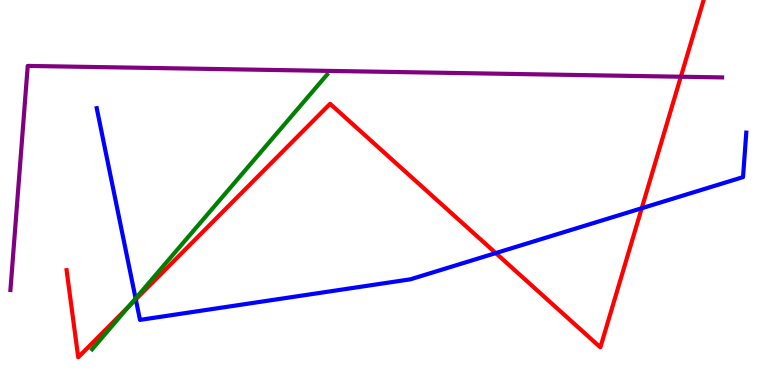[{'lines': ['blue', 'red'], 'intersections': [{'x': 1.75, 'y': 2.22}, {'x': 6.4, 'y': 3.43}, {'x': 8.28, 'y': 4.59}]}, {'lines': ['green', 'red'], 'intersections': [{'x': 1.66, 'y': 2.04}]}, {'lines': ['purple', 'red'], 'intersections': [{'x': 8.79, 'y': 8.01}]}, {'lines': ['blue', 'green'], 'intersections': [{'x': 1.75, 'y': 2.25}]}, {'lines': ['blue', 'purple'], 'intersections': []}, {'lines': ['green', 'purple'], 'intersections': []}]